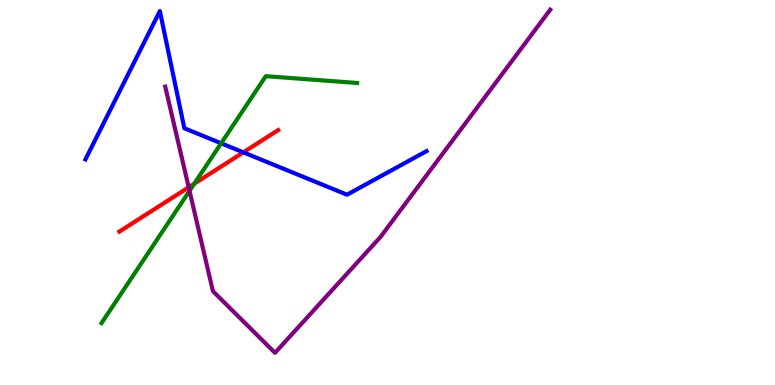[{'lines': ['blue', 'red'], 'intersections': [{'x': 3.14, 'y': 6.04}]}, {'lines': ['green', 'red'], 'intersections': [{'x': 2.51, 'y': 5.23}]}, {'lines': ['purple', 'red'], 'intersections': [{'x': 2.43, 'y': 5.14}]}, {'lines': ['blue', 'green'], 'intersections': [{'x': 2.85, 'y': 6.28}]}, {'lines': ['blue', 'purple'], 'intersections': []}, {'lines': ['green', 'purple'], 'intersections': [{'x': 2.45, 'y': 5.04}]}]